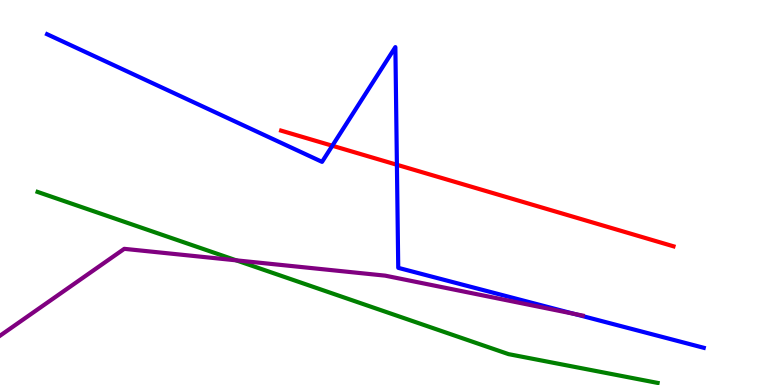[{'lines': ['blue', 'red'], 'intersections': [{'x': 4.29, 'y': 6.21}, {'x': 5.12, 'y': 5.72}]}, {'lines': ['green', 'red'], 'intersections': []}, {'lines': ['purple', 'red'], 'intersections': []}, {'lines': ['blue', 'green'], 'intersections': []}, {'lines': ['blue', 'purple'], 'intersections': [{'x': 7.41, 'y': 1.85}]}, {'lines': ['green', 'purple'], 'intersections': [{'x': 3.05, 'y': 3.24}]}]